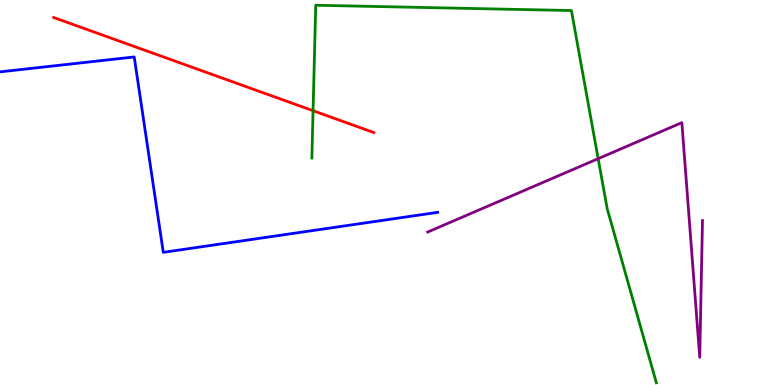[{'lines': ['blue', 'red'], 'intersections': []}, {'lines': ['green', 'red'], 'intersections': [{'x': 4.04, 'y': 7.12}]}, {'lines': ['purple', 'red'], 'intersections': []}, {'lines': ['blue', 'green'], 'intersections': []}, {'lines': ['blue', 'purple'], 'intersections': []}, {'lines': ['green', 'purple'], 'intersections': [{'x': 7.72, 'y': 5.88}]}]